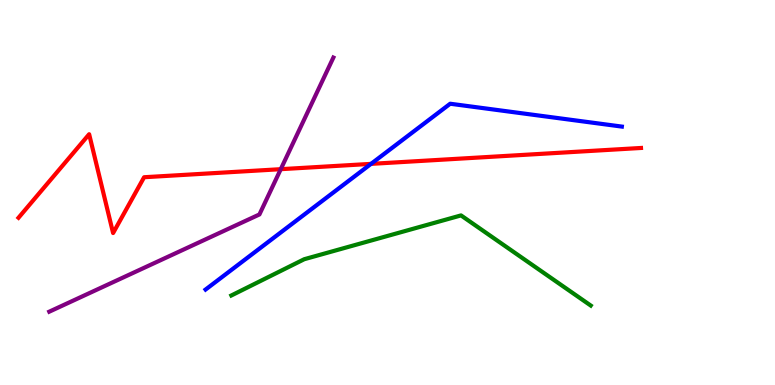[{'lines': ['blue', 'red'], 'intersections': [{'x': 4.79, 'y': 5.74}]}, {'lines': ['green', 'red'], 'intersections': []}, {'lines': ['purple', 'red'], 'intersections': [{'x': 3.62, 'y': 5.61}]}, {'lines': ['blue', 'green'], 'intersections': []}, {'lines': ['blue', 'purple'], 'intersections': []}, {'lines': ['green', 'purple'], 'intersections': []}]